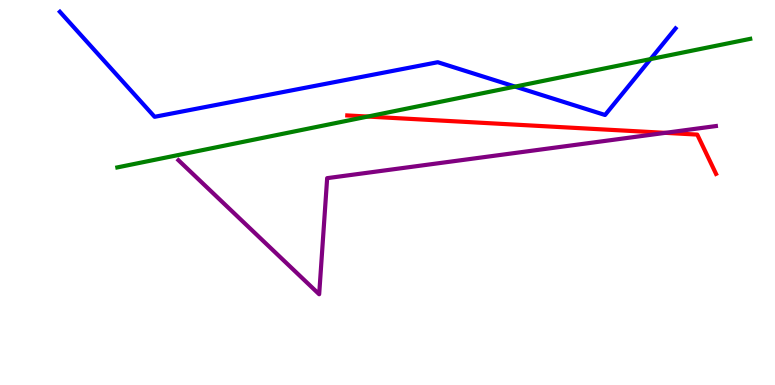[{'lines': ['blue', 'red'], 'intersections': []}, {'lines': ['green', 'red'], 'intersections': [{'x': 4.74, 'y': 6.97}]}, {'lines': ['purple', 'red'], 'intersections': [{'x': 8.58, 'y': 6.55}]}, {'lines': ['blue', 'green'], 'intersections': [{'x': 6.65, 'y': 7.75}, {'x': 8.39, 'y': 8.47}]}, {'lines': ['blue', 'purple'], 'intersections': []}, {'lines': ['green', 'purple'], 'intersections': []}]